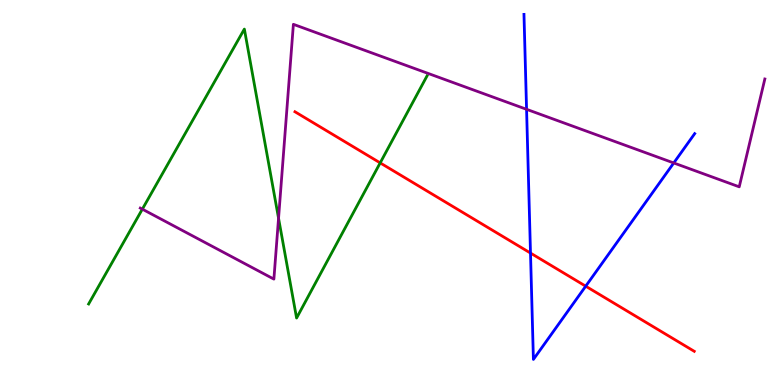[{'lines': ['blue', 'red'], 'intersections': [{'x': 6.85, 'y': 3.43}, {'x': 7.56, 'y': 2.57}]}, {'lines': ['green', 'red'], 'intersections': [{'x': 4.91, 'y': 5.77}]}, {'lines': ['purple', 'red'], 'intersections': []}, {'lines': ['blue', 'green'], 'intersections': []}, {'lines': ['blue', 'purple'], 'intersections': [{'x': 6.79, 'y': 7.16}, {'x': 8.69, 'y': 5.77}]}, {'lines': ['green', 'purple'], 'intersections': [{'x': 1.84, 'y': 4.57}, {'x': 3.59, 'y': 4.33}]}]